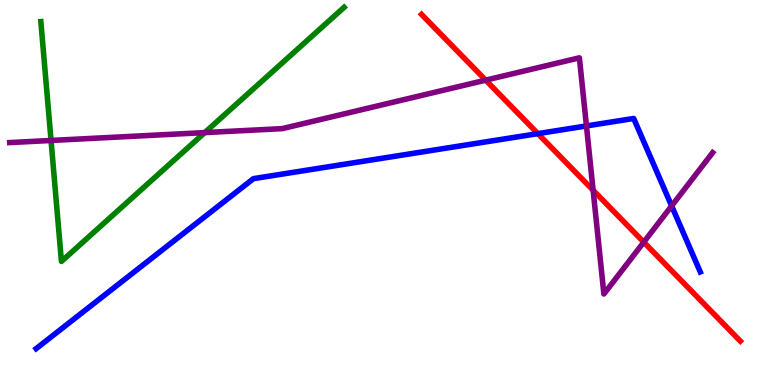[{'lines': ['blue', 'red'], 'intersections': [{'x': 6.94, 'y': 6.53}]}, {'lines': ['green', 'red'], 'intersections': []}, {'lines': ['purple', 'red'], 'intersections': [{'x': 6.27, 'y': 7.92}, {'x': 7.65, 'y': 5.06}, {'x': 8.31, 'y': 3.71}]}, {'lines': ['blue', 'green'], 'intersections': []}, {'lines': ['blue', 'purple'], 'intersections': [{'x': 7.57, 'y': 6.73}, {'x': 8.67, 'y': 4.65}]}, {'lines': ['green', 'purple'], 'intersections': [{'x': 0.659, 'y': 6.35}, {'x': 2.64, 'y': 6.56}]}]